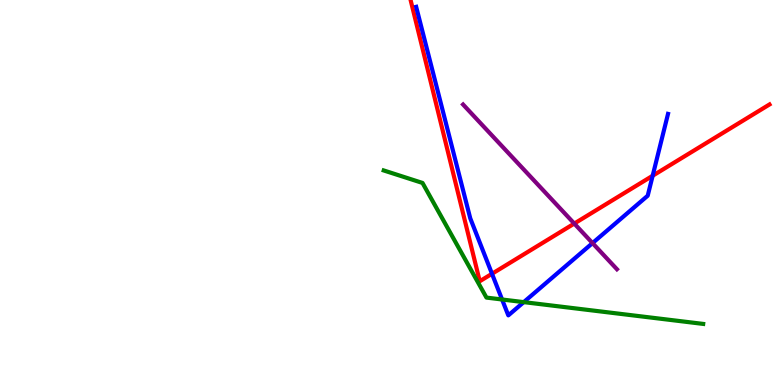[{'lines': ['blue', 'red'], 'intersections': [{'x': 6.35, 'y': 2.89}, {'x': 8.42, 'y': 5.44}]}, {'lines': ['green', 'red'], 'intersections': []}, {'lines': ['purple', 'red'], 'intersections': [{'x': 7.41, 'y': 4.19}]}, {'lines': ['blue', 'green'], 'intersections': [{'x': 6.48, 'y': 2.22}, {'x': 6.76, 'y': 2.15}]}, {'lines': ['blue', 'purple'], 'intersections': [{'x': 7.65, 'y': 3.69}]}, {'lines': ['green', 'purple'], 'intersections': []}]